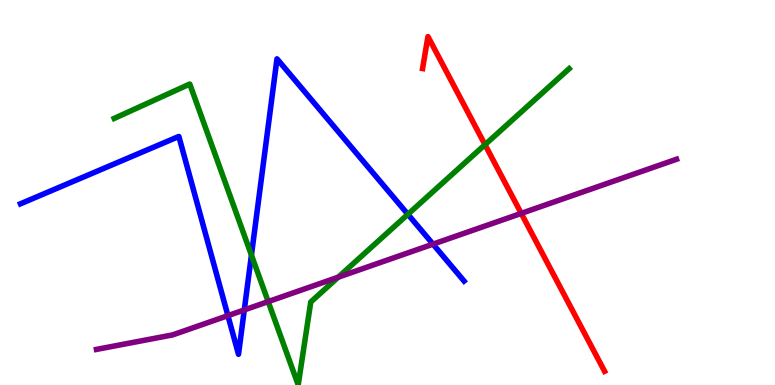[{'lines': ['blue', 'red'], 'intersections': []}, {'lines': ['green', 'red'], 'intersections': [{'x': 6.26, 'y': 6.24}]}, {'lines': ['purple', 'red'], 'intersections': [{'x': 6.73, 'y': 4.46}]}, {'lines': ['blue', 'green'], 'intersections': [{'x': 3.24, 'y': 3.37}, {'x': 5.26, 'y': 4.43}]}, {'lines': ['blue', 'purple'], 'intersections': [{'x': 2.94, 'y': 1.8}, {'x': 3.15, 'y': 1.95}, {'x': 5.59, 'y': 3.66}]}, {'lines': ['green', 'purple'], 'intersections': [{'x': 3.46, 'y': 2.17}, {'x': 4.36, 'y': 2.8}]}]